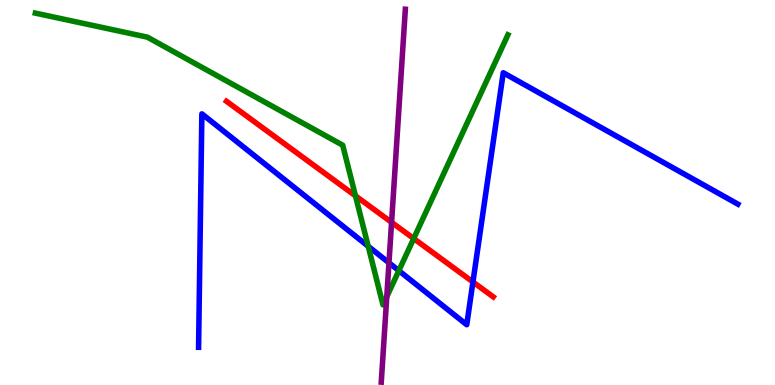[{'lines': ['blue', 'red'], 'intersections': [{'x': 6.1, 'y': 2.68}]}, {'lines': ['green', 'red'], 'intersections': [{'x': 4.59, 'y': 4.91}, {'x': 5.34, 'y': 3.8}]}, {'lines': ['purple', 'red'], 'intersections': [{'x': 5.05, 'y': 4.23}]}, {'lines': ['blue', 'green'], 'intersections': [{'x': 4.75, 'y': 3.6}, {'x': 5.15, 'y': 2.97}]}, {'lines': ['blue', 'purple'], 'intersections': [{'x': 5.02, 'y': 3.17}]}, {'lines': ['green', 'purple'], 'intersections': [{'x': 4.99, 'y': 2.29}]}]